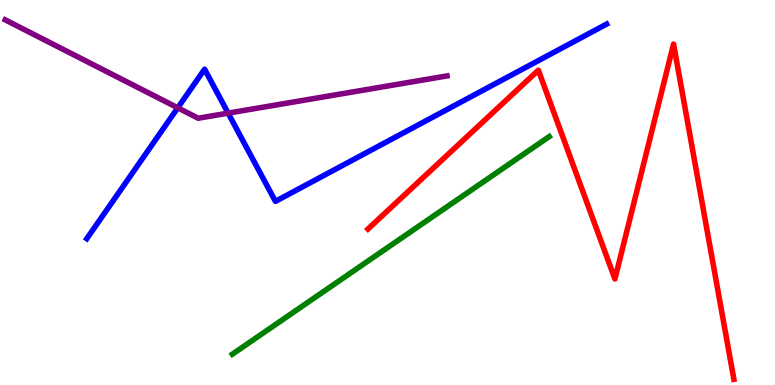[{'lines': ['blue', 'red'], 'intersections': []}, {'lines': ['green', 'red'], 'intersections': []}, {'lines': ['purple', 'red'], 'intersections': []}, {'lines': ['blue', 'green'], 'intersections': []}, {'lines': ['blue', 'purple'], 'intersections': [{'x': 2.29, 'y': 7.2}, {'x': 2.94, 'y': 7.06}]}, {'lines': ['green', 'purple'], 'intersections': []}]